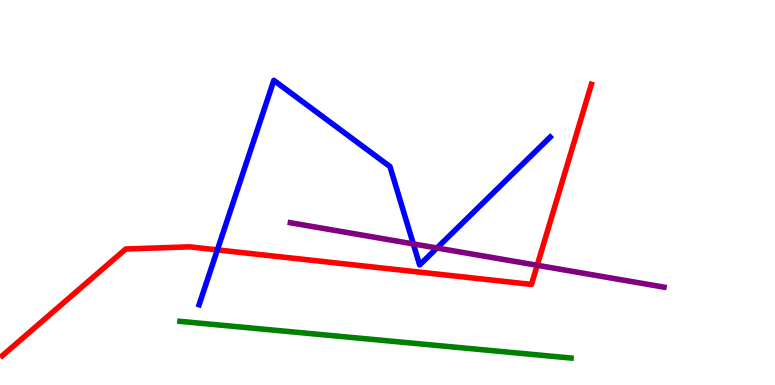[{'lines': ['blue', 'red'], 'intersections': [{'x': 2.8, 'y': 3.51}]}, {'lines': ['green', 'red'], 'intersections': []}, {'lines': ['purple', 'red'], 'intersections': [{'x': 6.93, 'y': 3.11}]}, {'lines': ['blue', 'green'], 'intersections': []}, {'lines': ['blue', 'purple'], 'intersections': [{'x': 5.33, 'y': 3.66}, {'x': 5.64, 'y': 3.56}]}, {'lines': ['green', 'purple'], 'intersections': []}]